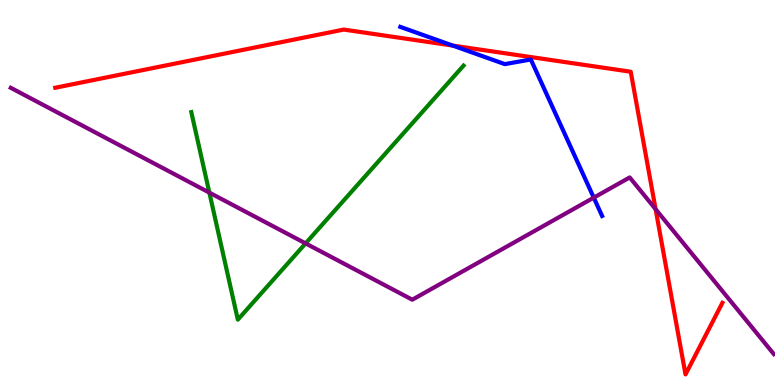[{'lines': ['blue', 'red'], 'intersections': [{'x': 5.84, 'y': 8.82}]}, {'lines': ['green', 'red'], 'intersections': []}, {'lines': ['purple', 'red'], 'intersections': [{'x': 8.46, 'y': 4.57}]}, {'lines': ['blue', 'green'], 'intersections': []}, {'lines': ['blue', 'purple'], 'intersections': [{'x': 7.66, 'y': 4.87}]}, {'lines': ['green', 'purple'], 'intersections': [{'x': 2.7, 'y': 5.0}, {'x': 3.94, 'y': 3.68}]}]